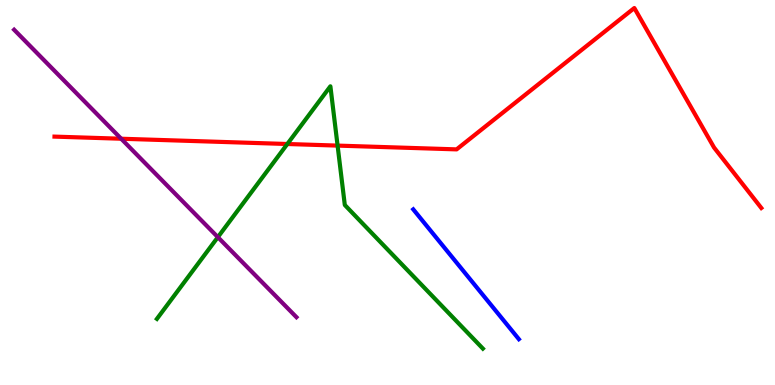[{'lines': ['blue', 'red'], 'intersections': []}, {'lines': ['green', 'red'], 'intersections': [{'x': 3.71, 'y': 6.26}, {'x': 4.36, 'y': 6.22}]}, {'lines': ['purple', 'red'], 'intersections': [{'x': 1.56, 'y': 6.4}]}, {'lines': ['blue', 'green'], 'intersections': []}, {'lines': ['blue', 'purple'], 'intersections': []}, {'lines': ['green', 'purple'], 'intersections': [{'x': 2.81, 'y': 3.84}]}]